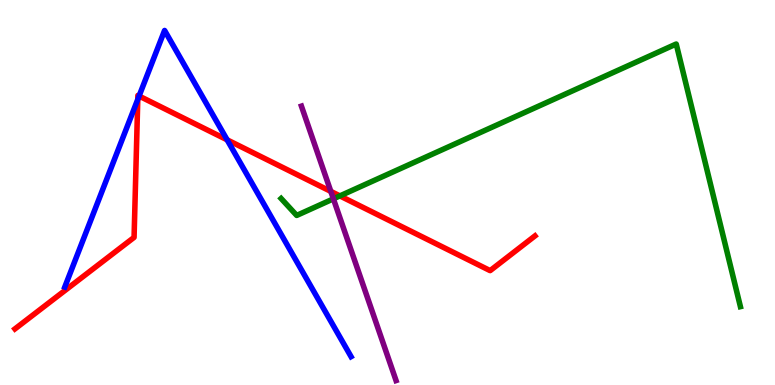[{'lines': ['blue', 'red'], 'intersections': [{'x': 1.78, 'y': 7.42}, {'x': 1.79, 'y': 7.51}, {'x': 2.93, 'y': 6.37}]}, {'lines': ['green', 'red'], 'intersections': [{'x': 4.39, 'y': 4.91}]}, {'lines': ['purple', 'red'], 'intersections': [{'x': 4.27, 'y': 5.03}]}, {'lines': ['blue', 'green'], 'intersections': []}, {'lines': ['blue', 'purple'], 'intersections': []}, {'lines': ['green', 'purple'], 'intersections': [{'x': 4.3, 'y': 4.84}]}]